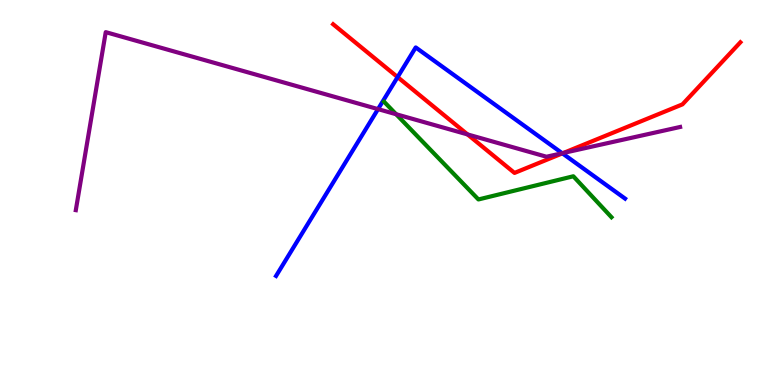[{'lines': ['blue', 'red'], 'intersections': [{'x': 5.13, 'y': 8.0}, {'x': 7.26, 'y': 6.02}]}, {'lines': ['green', 'red'], 'intersections': []}, {'lines': ['purple', 'red'], 'intersections': [{'x': 6.03, 'y': 6.51}, {'x': 7.27, 'y': 6.03}]}, {'lines': ['blue', 'green'], 'intersections': []}, {'lines': ['blue', 'purple'], 'intersections': [{'x': 4.88, 'y': 7.17}, {'x': 7.25, 'y': 6.02}]}, {'lines': ['green', 'purple'], 'intersections': [{'x': 5.11, 'y': 7.03}]}]